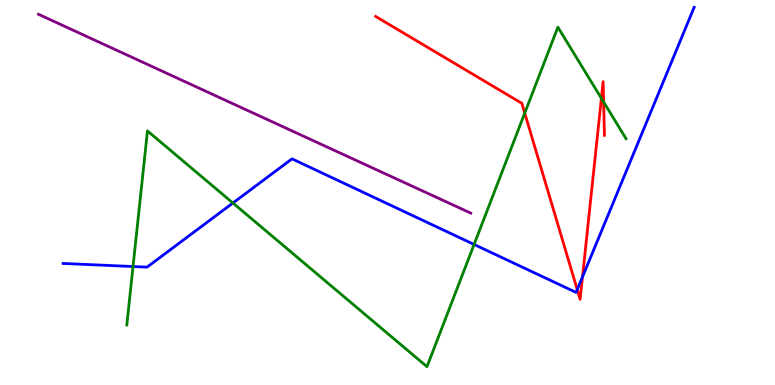[{'lines': ['blue', 'red'], 'intersections': [{'x': 7.45, 'y': 2.48}, {'x': 7.52, 'y': 2.81}]}, {'lines': ['green', 'red'], 'intersections': [{'x': 6.77, 'y': 7.06}, {'x': 7.76, 'y': 7.45}, {'x': 7.79, 'y': 7.35}]}, {'lines': ['purple', 'red'], 'intersections': []}, {'lines': ['blue', 'green'], 'intersections': [{'x': 1.72, 'y': 3.08}, {'x': 3.01, 'y': 4.73}, {'x': 6.12, 'y': 3.65}]}, {'lines': ['blue', 'purple'], 'intersections': []}, {'lines': ['green', 'purple'], 'intersections': []}]